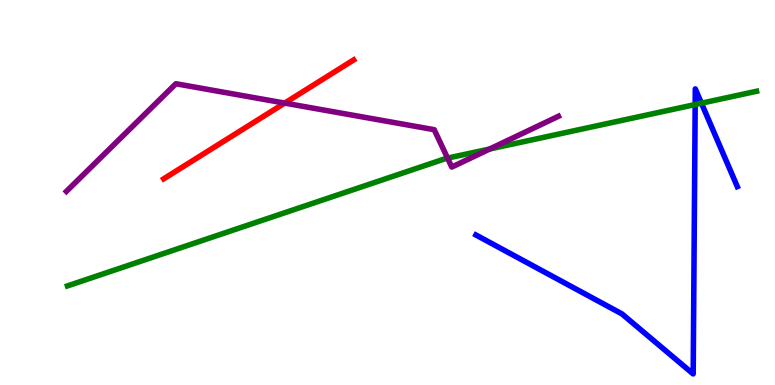[{'lines': ['blue', 'red'], 'intersections': []}, {'lines': ['green', 'red'], 'intersections': []}, {'lines': ['purple', 'red'], 'intersections': [{'x': 3.67, 'y': 7.32}]}, {'lines': ['blue', 'green'], 'intersections': [{'x': 8.97, 'y': 7.28}, {'x': 9.05, 'y': 7.32}]}, {'lines': ['blue', 'purple'], 'intersections': []}, {'lines': ['green', 'purple'], 'intersections': [{'x': 5.77, 'y': 5.89}, {'x': 6.32, 'y': 6.13}]}]